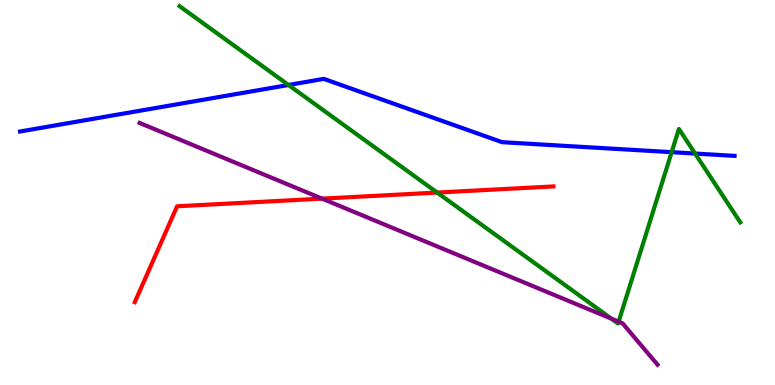[{'lines': ['blue', 'red'], 'intersections': []}, {'lines': ['green', 'red'], 'intersections': [{'x': 5.64, 'y': 5.0}]}, {'lines': ['purple', 'red'], 'intersections': [{'x': 4.16, 'y': 4.84}]}, {'lines': ['blue', 'green'], 'intersections': [{'x': 3.72, 'y': 7.79}, {'x': 8.67, 'y': 6.05}, {'x': 8.97, 'y': 6.01}]}, {'lines': ['blue', 'purple'], 'intersections': []}, {'lines': ['green', 'purple'], 'intersections': [{'x': 7.89, 'y': 1.72}, {'x': 7.98, 'y': 1.64}]}]